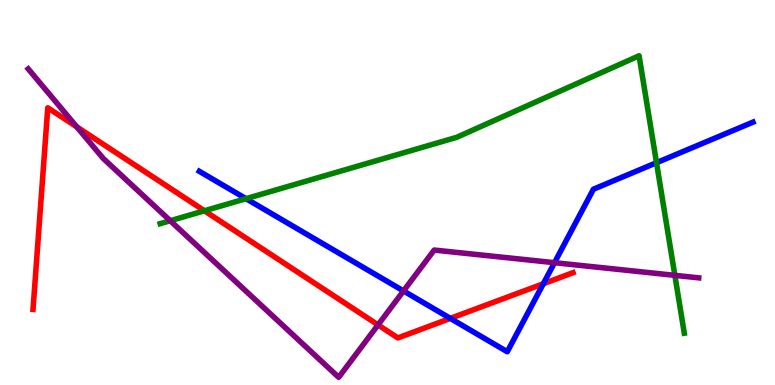[{'lines': ['blue', 'red'], 'intersections': [{'x': 5.81, 'y': 1.73}, {'x': 7.01, 'y': 2.63}]}, {'lines': ['green', 'red'], 'intersections': [{'x': 2.64, 'y': 4.53}]}, {'lines': ['purple', 'red'], 'intersections': [{'x': 0.991, 'y': 6.7}, {'x': 4.88, 'y': 1.56}]}, {'lines': ['blue', 'green'], 'intersections': [{'x': 3.17, 'y': 4.84}, {'x': 8.47, 'y': 5.77}]}, {'lines': ['blue', 'purple'], 'intersections': [{'x': 5.21, 'y': 2.44}, {'x': 7.15, 'y': 3.18}]}, {'lines': ['green', 'purple'], 'intersections': [{'x': 2.2, 'y': 4.27}, {'x': 8.71, 'y': 2.85}]}]